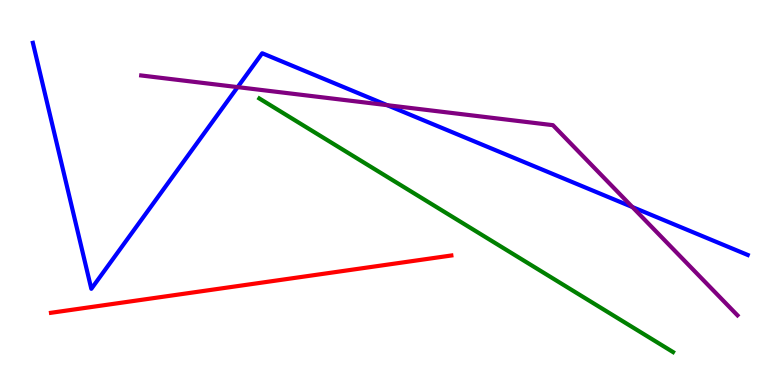[{'lines': ['blue', 'red'], 'intersections': []}, {'lines': ['green', 'red'], 'intersections': []}, {'lines': ['purple', 'red'], 'intersections': []}, {'lines': ['blue', 'green'], 'intersections': []}, {'lines': ['blue', 'purple'], 'intersections': [{'x': 3.07, 'y': 7.74}, {'x': 5.0, 'y': 7.27}, {'x': 8.16, 'y': 4.62}]}, {'lines': ['green', 'purple'], 'intersections': []}]